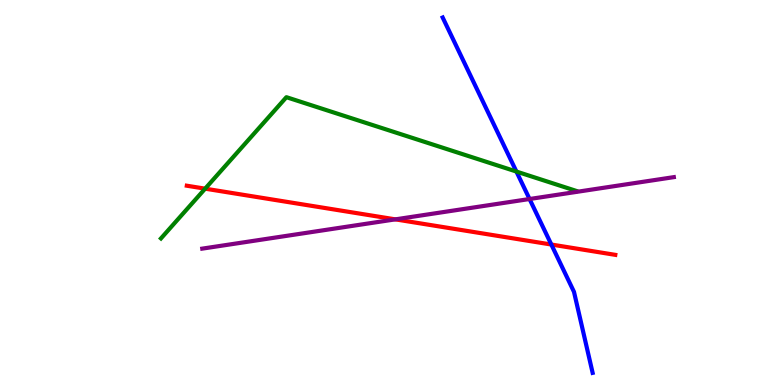[{'lines': ['blue', 'red'], 'intersections': [{'x': 7.11, 'y': 3.65}]}, {'lines': ['green', 'red'], 'intersections': [{'x': 2.65, 'y': 5.1}]}, {'lines': ['purple', 'red'], 'intersections': [{'x': 5.1, 'y': 4.3}]}, {'lines': ['blue', 'green'], 'intersections': [{'x': 6.66, 'y': 5.54}]}, {'lines': ['blue', 'purple'], 'intersections': [{'x': 6.83, 'y': 4.83}]}, {'lines': ['green', 'purple'], 'intersections': []}]